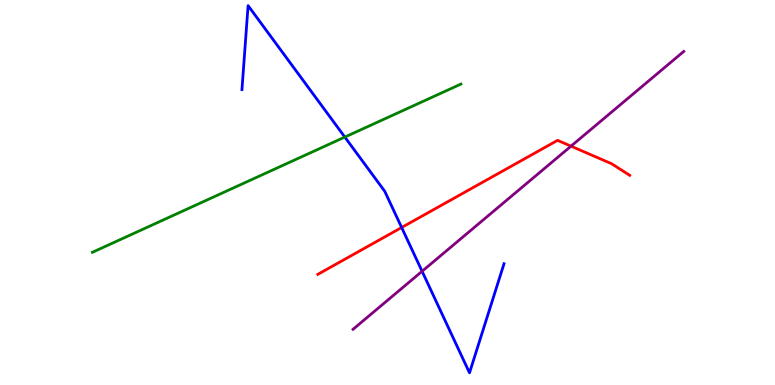[{'lines': ['blue', 'red'], 'intersections': [{'x': 5.18, 'y': 4.09}]}, {'lines': ['green', 'red'], 'intersections': []}, {'lines': ['purple', 'red'], 'intersections': [{'x': 7.37, 'y': 6.2}]}, {'lines': ['blue', 'green'], 'intersections': [{'x': 4.45, 'y': 6.44}]}, {'lines': ['blue', 'purple'], 'intersections': [{'x': 5.45, 'y': 2.95}]}, {'lines': ['green', 'purple'], 'intersections': []}]